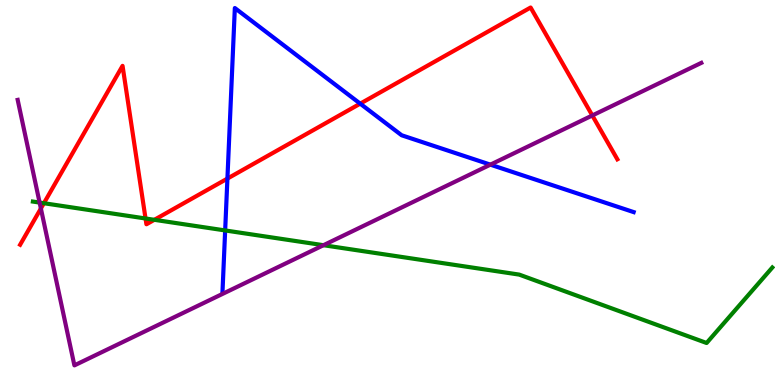[{'lines': ['blue', 'red'], 'intersections': [{'x': 2.93, 'y': 5.36}, {'x': 4.65, 'y': 7.31}]}, {'lines': ['green', 'red'], 'intersections': [{'x': 0.566, 'y': 4.72}, {'x': 1.88, 'y': 4.33}, {'x': 1.99, 'y': 4.29}]}, {'lines': ['purple', 'red'], 'intersections': [{'x': 0.527, 'y': 4.58}, {'x': 7.64, 'y': 7.0}]}, {'lines': ['blue', 'green'], 'intersections': [{'x': 2.91, 'y': 4.01}]}, {'lines': ['blue', 'purple'], 'intersections': [{'x': 6.33, 'y': 5.72}]}, {'lines': ['green', 'purple'], 'intersections': [{'x': 0.511, 'y': 4.74}, {'x': 4.17, 'y': 3.63}]}]